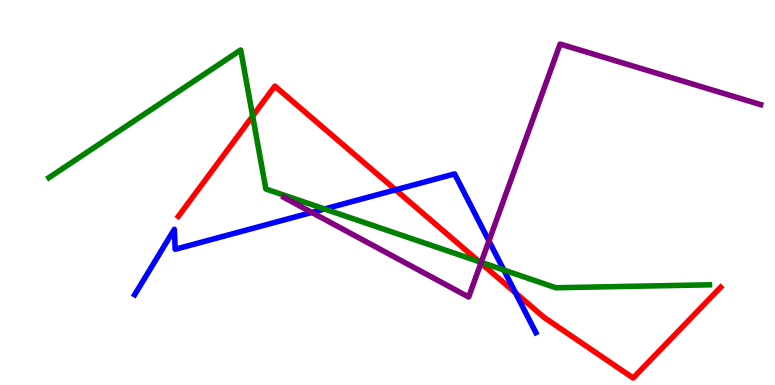[{'lines': ['blue', 'red'], 'intersections': [{'x': 5.1, 'y': 5.07}, {'x': 6.65, 'y': 2.39}]}, {'lines': ['green', 'red'], 'intersections': [{'x': 3.26, 'y': 6.98}, {'x': 6.18, 'y': 3.2}]}, {'lines': ['purple', 'red'], 'intersections': [{'x': 6.21, 'y': 3.17}]}, {'lines': ['blue', 'green'], 'intersections': [{'x': 4.19, 'y': 4.57}, {'x': 6.5, 'y': 2.99}]}, {'lines': ['blue', 'purple'], 'intersections': [{'x': 4.02, 'y': 4.48}, {'x': 6.31, 'y': 3.74}]}, {'lines': ['green', 'purple'], 'intersections': [{'x': 6.21, 'y': 3.19}]}]